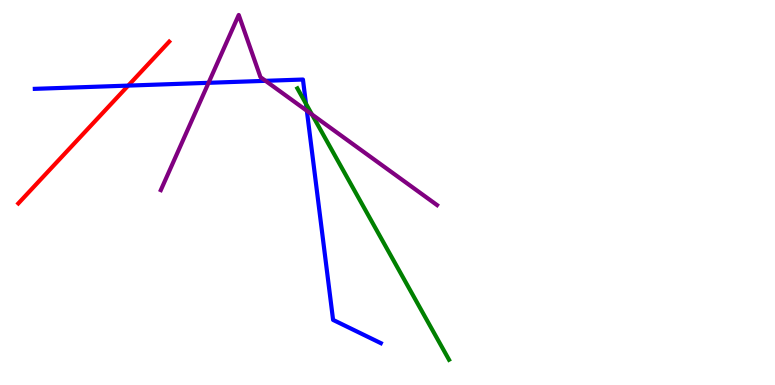[{'lines': ['blue', 'red'], 'intersections': [{'x': 1.65, 'y': 7.78}]}, {'lines': ['green', 'red'], 'intersections': []}, {'lines': ['purple', 'red'], 'intersections': []}, {'lines': ['blue', 'green'], 'intersections': [{'x': 3.95, 'y': 7.3}]}, {'lines': ['blue', 'purple'], 'intersections': [{'x': 2.69, 'y': 7.85}, {'x': 3.43, 'y': 7.9}, {'x': 3.96, 'y': 7.12}]}, {'lines': ['green', 'purple'], 'intersections': [{'x': 4.03, 'y': 7.03}]}]